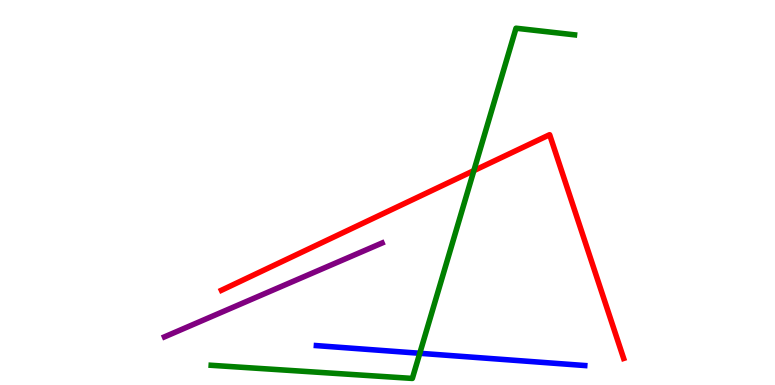[{'lines': ['blue', 'red'], 'intersections': []}, {'lines': ['green', 'red'], 'intersections': [{'x': 6.11, 'y': 5.57}]}, {'lines': ['purple', 'red'], 'intersections': []}, {'lines': ['blue', 'green'], 'intersections': [{'x': 5.42, 'y': 0.824}]}, {'lines': ['blue', 'purple'], 'intersections': []}, {'lines': ['green', 'purple'], 'intersections': []}]